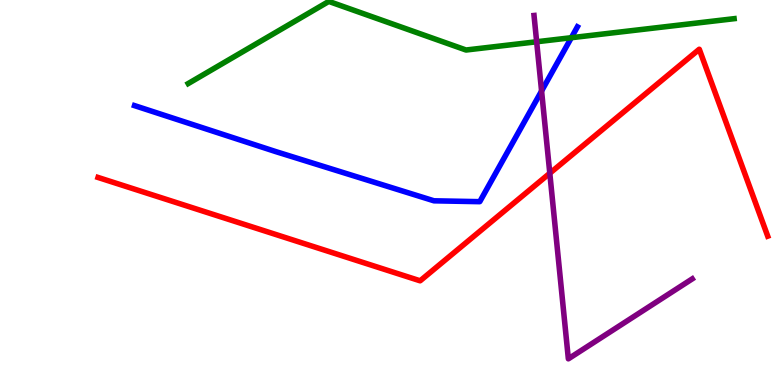[{'lines': ['blue', 'red'], 'intersections': []}, {'lines': ['green', 'red'], 'intersections': []}, {'lines': ['purple', 'red'], 'intersections': [{'x': 7.09, 'y': 5.5}]}, {'lines': ['blue', 'green'], 'intersections': [{'x': 7.37, 'y': 9.02}]}, {'lines': ['blue', 'purple'], 'intersections': [{'x': 6.99, 'y': 7.64}]}, {'lines': ['green', 'purple'], 'intersections': [{'x': 6.92, 'y': 8.92}]}]